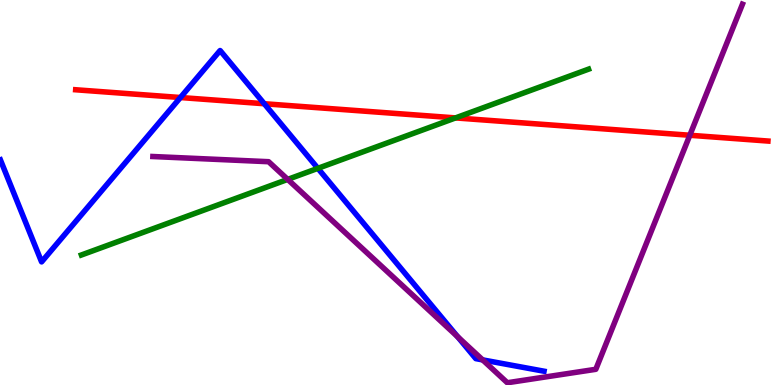[{'lines': ['blue', 'red'], 'intersections': [{'x': 2.33, 'y': 7.47}, {'x': 3.41, 'y': 7.31}]}, {'lines': ['green', 'red'], 'intersections': [{'x': 5.88, 'y': 6.94}]}, {'lines': ['purple', 'red'], 'intersections': [{'x': 8.9, 'y': 6.49}]}, {'lines': ['blue', 'green'], 'intersections': [{'x': 4.1, 'y': 5.63}]}, {'lines': ['blue', 'purple'], 'intersections': [{'x': 5.9, 'y': 1.25}, {'x': 6.23, 'y': 0.652}]}, {'lines': ['green', 'purple'], 'intersections': [{'x': 3.71, 'y': 5.34}]}]